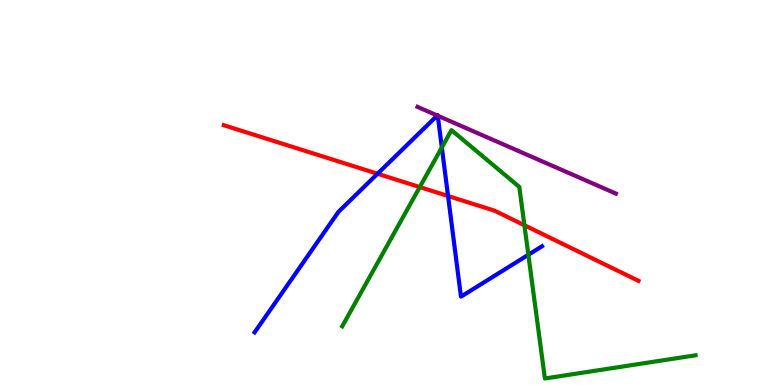[{'lines': ['blue', 'red'], 'intersections': [{'x': 4.87, 'y': 5.49}, {'x': 5.78, 'y': 4.91}]}, {'lines': ['green', 'red'], 'intersections': [{'x': 5.42, 'y': 5.14}, {'x': 6.77, 'y': 4.15}]}, {'lines': ['purple', 'red'], 'intersections': []}, {'lines': ['blue', 'green'], 'intersections': [{'x': 5.7, 'y': 6.17}, {'x': 6.82, 'y': 3.38}]}, {'lines': ['blue', 'purple'], 'intersections': [{'x': 5.64, 'y': 7.0}, {'x': 5.65, 'y': 6.99}]}, {'lines': ['green', 'purple'], 'intersections': []}]